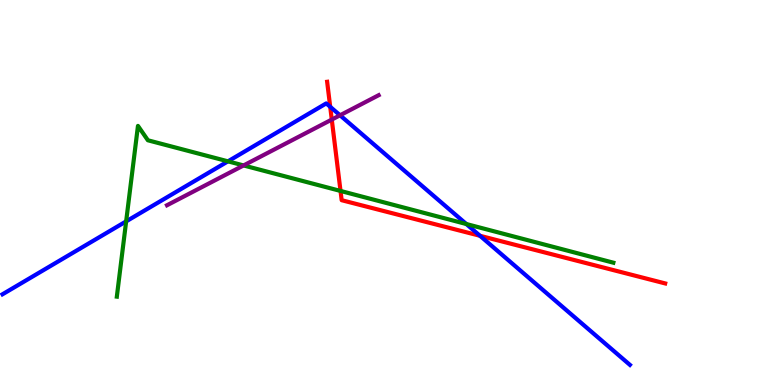[{'lines': ['blue', 'red'], 'intersections': [{'x': 4.26, 'y': 7.23}, {'x': 6.19, 'y': 3.88}]}, {'lines': ['green', 'red'], 'intersections': [{'x': 4.39, 'y': 5.04}]}, {'lines': ['purple', 'red'], 'intersections': [{'x': 4.28, 'y': 6.89}]}, {'lines': ['blue', 'green'], 'intersections': [{'x': 1.63, 'y': 4.25}, {'x': 2.94, 'y': 5.81}, {'x': 6.02, 'y': 4.18}]}, {'lines': ['blue', 'purple'], 'intersections': [{'x': 4.39, 'y': 7.01}]}, {'lines': ['green', 'purple'], 'intersections': [{'x': 3.14, 'y': 5.7}]}]